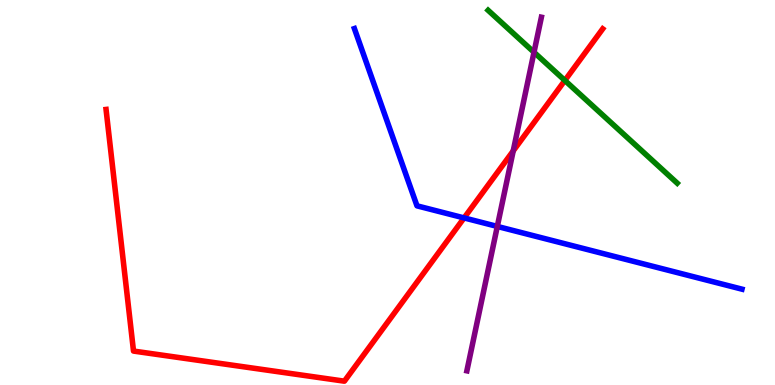[{'lines': ['blue', 'red'], 'intersections': [{'x': 5.99, 'y': 4.34}]}, {'lines': ['green', 'red'], 'intersections': [{'x': 7.29, 'y': 7.91}]}, {'lines': ['purple', 'red'], 'intersections': [{'x': 6.62, 'y': 6.08}]}, {'lines': ['blue', 'green'], 'intersections': []}, {'lines': ['blue', 'purple'], 'intersections': [{'x': 6.42, 'y': 4.12}]}, {'lines': ['green', 'purple'], 'intersections': [{'x': 6.89, 'y': 8.64}]}]